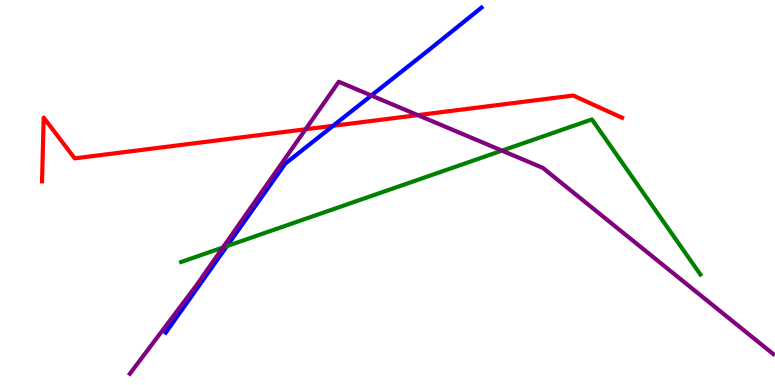[{'lines': ['blue', 'red'], 'intersections': [{'x': 4.3, 'y': 6.73}]}, {'lines': ['green', 'red'], 'intersections': []}, {'lines': ['purple', 'red'], 'intersections': [{'x': 3.94, 'y': 6.64}, {'x': 5.39, 'y': 7.01}]}, {'lines': ['blue', 'green'], 'intersections': [{'x': 2.93, 'y': 3.61}]}, {'lines': ['blue', 'purple'], 'intersections': [{'x': 4.79, 'y': 7.52}]}, {'lines': ['green', 'purple'], 'intersections': [{'x': 2.88, 'y': 3.57}, {'x': 6.48, 'y': 6.09}]}]